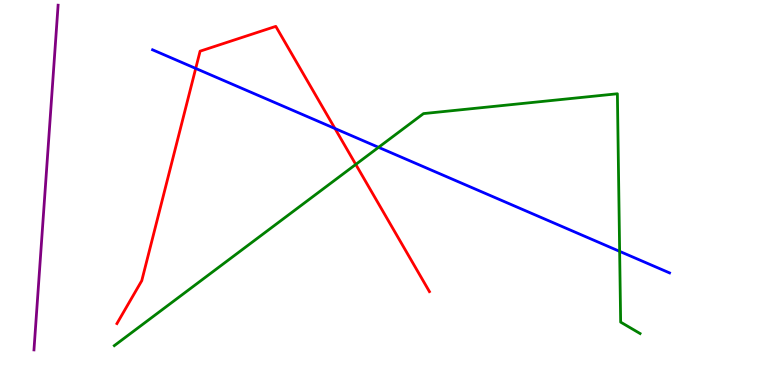[{'lines': ['blue', 'red'], 'intersections': [{'x': 2.53, 'y': 8.22}, {'x': 4.32, 'y': 6.66}]}, {'lines': ['green', 'red'], 'intersections': [{'x': 4.59, 'y': 5.73}]}, {'lines': ['purple', 'red'], 'intersections': []}, {'lines': ['blue', 'green'], 'intersections': [{'x': 4.88, 'y': 6.17}, {'x': 8.0, 'y': 3.47}]}, {'lines': ['blue', 'purple'], 'intersections': []}, {'lines': ['green', 'purple'], 'intersections': []}]